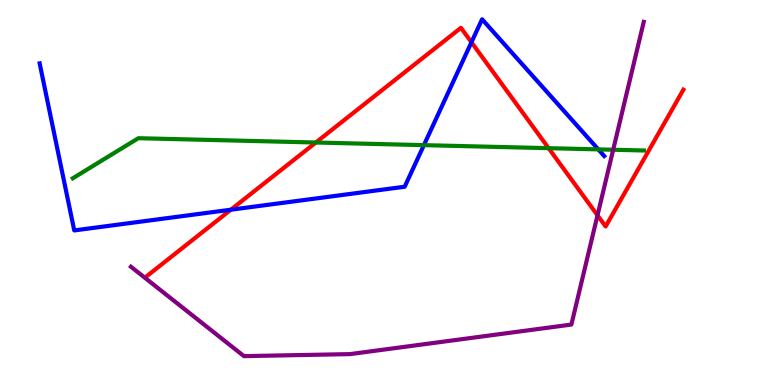[{'lines': ['blue', 'red'], 'intersections': [{'x': 2.98, 'y': 4.55}, {'x': 6.08, 'y': 8.9}]}, {'lines': ['green', 'red'], 'intersections': [{'x': 4.08, 'y': 6.3}, {'x': 7.08, 'y': 6.15}]}, {'lines': ['purple', 'red'], 'intersections': [{'x': 7.71, 'y': 4.41}]}, {'lines': ['blue', 'green'], 'intersections': [{'x': 5.47, 'y': 6.23}, {'x': 7.72, 'y': 6.12}]}, {'lines': ['blue', 'purple'], 'intersections': []}, {'lines': ['green', 'purple'], 'intersections': [{'x': 7.91, 'y': 6.11}]}]